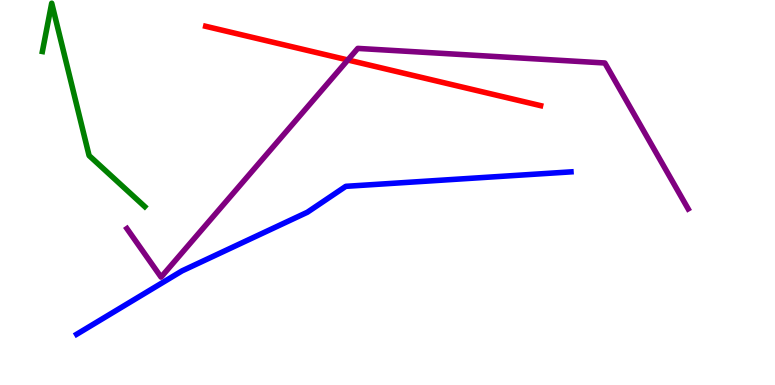[{'lines': ['blue', 'red'], 'intersections': []}, {'lines': ['green', 'red'], 'intersections': []}, {'lines': ['purple', 'red'], 'intersections': [{'x': 4.49, 'y': 8.44}]}, {'lines': ['blue', 'green'], 'intersections': []}, {'lines': ['blue', 'purple'], 'intersections': []}, {'lines': ['green', 'purple'], 'intersections': []}]